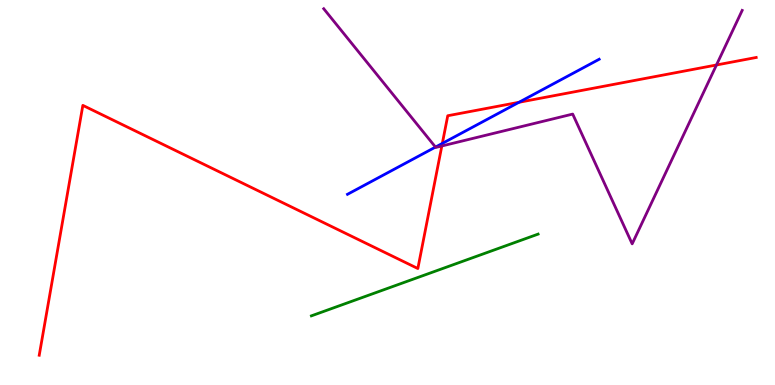[{'lines': ['blue', 'red'], 'intersections': [{'x': 5.71, 'y': 6.27}, {'x': 6.7, 'y': 7.34}]}, {'lines': ['green', 'red'], 'intersections': []}, {'lines': ['purple', 'red'], 'intersections': [{'x': 5.7, 'y': 6.21}, {'x': 9.24, 'y': 8.31}]}, {'lines': ['blue', 'green'], 'intersections': []}, {'lines': ['blue', 'purple'], 'intersections': [{'x': 5.62, 'y': 6.18}]}, {'lines': ['green', 'purple'], 'intersections': []}]